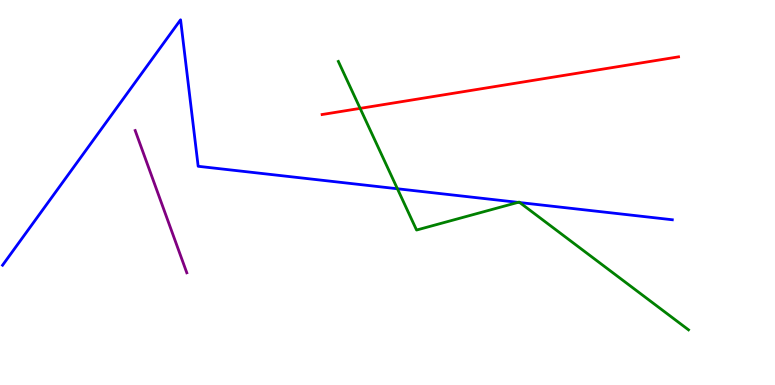[{'lines': ['blue', 'red'], 'intersections': []}, {'lines': ['green', 'red'], 'intersections': [{'x': 4.65, 'y': 7.19}]}, {'lines': ['purple', 'red'], 'intersections': []}, {'lines': ['blue', 'green'], 'intersections': [{'x': 5.13, 'y': 5.1}, {'x': 6.68, 'y': 4.74}, {'x': 6.71, 'y': 4.74}]}, {'lines': ['blue', 'purple'], 'intersections': []}, {'lines': ['green', 'purple'], 'intersections': []}]